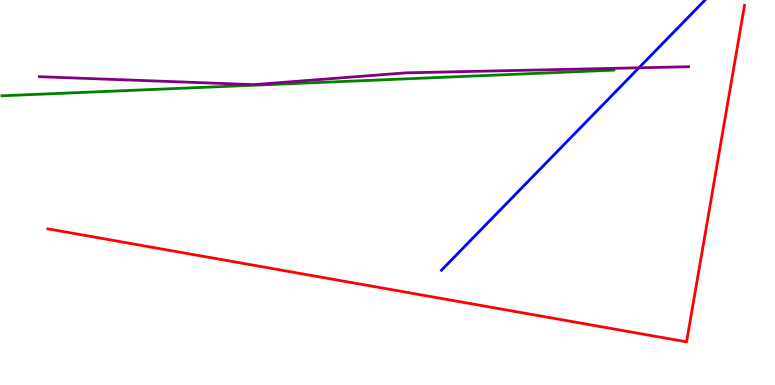[{'lines': ['blue', 'red'], 'intersections': []}, {'lines': ['green', 'red'], 'intersections': []}, {'lines': ['purple', 'red'], 'intersections': []}, {'lines': ['blue', 'green'], 'intersections': []}, {'lines': ['blue', 'purple'], 'intersections': [{'x': 8.24, 'y': 8.24}]}, {'lines': ['green', 'purple'], 'intersections': []}]